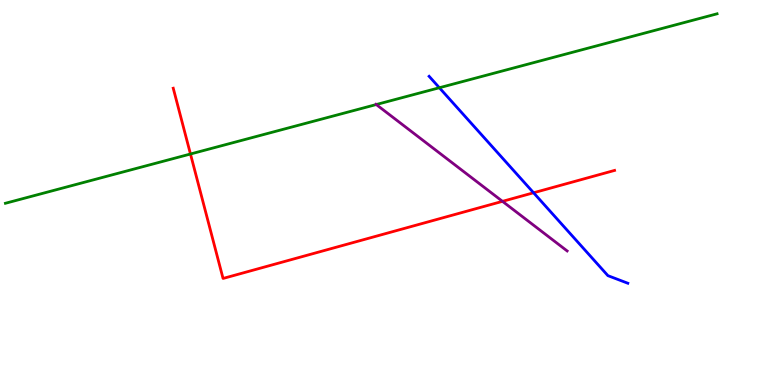[{'lines': ['blue', 'red'], 'intersections': [{'x': 6.88, 'y': 4.99}]}, {'lines': ['green', 'red'], 'intersections': [{'x': 2.46, 'y': 6.0}]}, {'lines': ['purple', 'red'], 'intersections': [{'x': 6.48, 'y': 4.77}]}, {'lines': ['blue', 'green'], 'intersections': [{'x': 5.67, 'y': 7.72}]}, {'lines': ['blue', 'purple'], 'intersections': []}, {'lines': ['green', 'purple'], 'intersections': [{'x': 4.86, 'y': 7.28}]}]